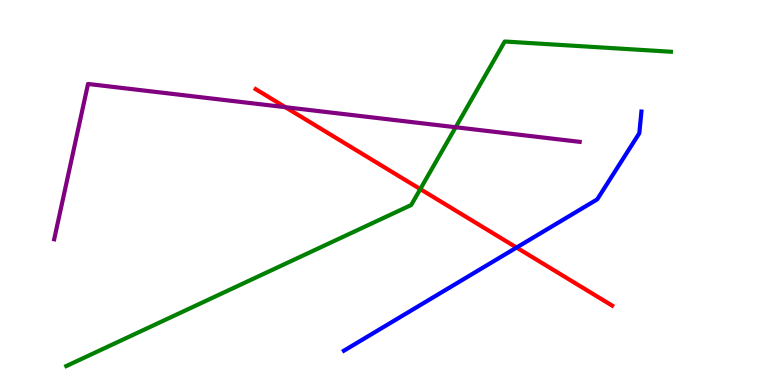[{'lines': ['blue', 'red'], 'intersections': [{'x': 6.67, 'y': 3.57}]}, {'lines': ['green', 'red'], 'intersections': [{'x': 5.42, 'y': 5.09}]}, {'lines': ['purple', 'red'], 'intersections': [{'x': 3.68, 'y': 7.22}]}, {'lines': ['blue', 'green'], 'intersections': []}, {'lines': ['blue', 'purple'], 'intersections': []}, {'lines': ['green', 'purple'], 'intersections': [{'x': 5.88, 'y': 6.7}]}]